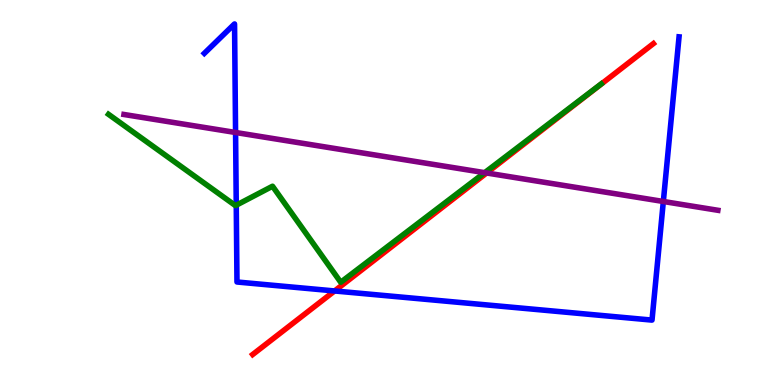[{'lines': ['blue', 'red'], 'intersections': [{'x': 4.32, 'y': 2.44}]}, {'lines': ['green', 'red'], 'intersections': []}, {'lines': ['purple', 'red'], 'intersections': [{'x': 6.28, 'y': 5.51}]}, {'lines': ['blue', 'green'], 'intersections': [{'x': 3.05, 'y': 4.67}]}, {'lines': ['blue', 'purple'], 'intersections': [{'x': 3.04, 'y': 6.56}, {'x': 8.56, 'y': 4.77}]}, {'lines': ['green', 'purple'], 'intersections': [{'x': 6.25, 'y': 5.52}]}]